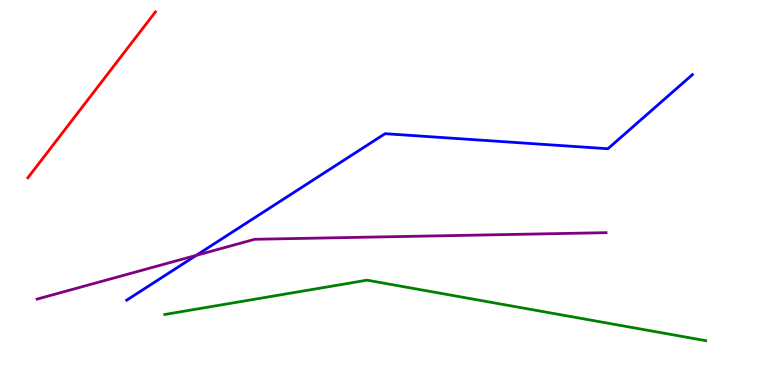[{'lines': ['blue', 'red'], 'intersections': []}, {'lines': ['green', 'red'], 'intersections': []}, {'lines': ['purple', 'red'], 'intersections': []}, {'lines': ['blue', 'green'], 'intersections': []}, {'lines': ['blue', 'purple'], 'intersections': [{'x': 2.53, 'y': 3.37}]}, {'lines': ['green', 'purple'], 'intersections': []}]